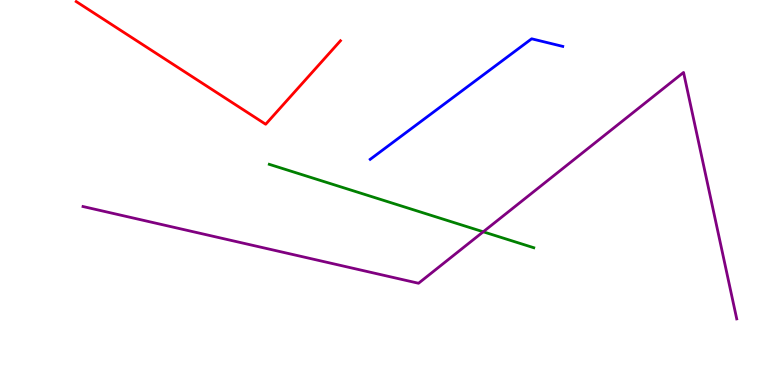[{'lines': ['blue', 'red'], 'intersections': []}, {'lines': ['green', 'red'], 'intersections': []}, {'lines': ['purple', 'red'], 'intersections': []}, {'lines': ['blue', 'green'], 'intersections': []}, {'lines': ['blue', 'purple'], 'intersections': []}, {'lines': ['green', 'purple'], 'intersections': [{'x': 6.24, 'y': 3.98}]}]